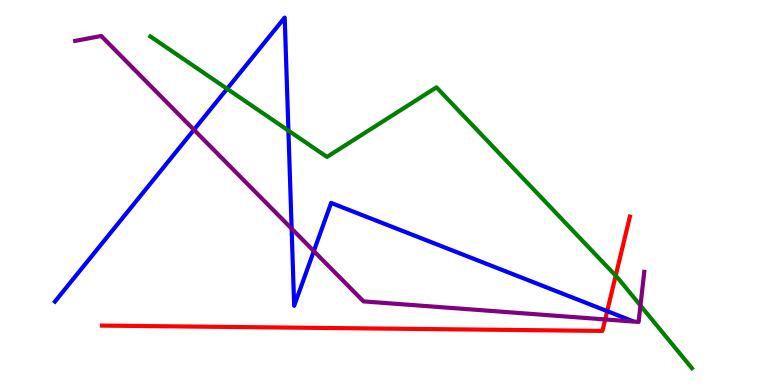[{'lines': ['blue', 'red'], 'intersections': [{'x': 7.83, 'y': 1.92}]}, {'lines': ['green', 'red'], 'intersections': [{'x': 7.94, 'y': 2.84}]}, {'lines': ['purple', 'red'], 'intersections': [{'x': 7.81, 'y': 1.7}]}, {'lines': ['blue', 'green'], 'intersections': [{'x': 2.93, 'y': 7.69}, {'x': 3.72, 'y': 6.61}]}, {'lines': ['blue', 'purple'], 'intersections': [{'x': 2.5, 'y': 6.63}, {'x': 3.76, 'y': 4.06}, {'x': 4.05, 'y': 3.48}]}, {'lines': ['green', 'purple'], 'intersections': [{'x': 8.26, 'y': 2.06}]}]